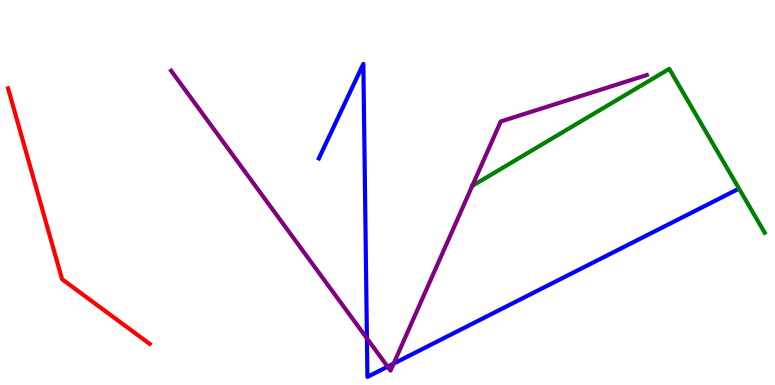[{'lines': ['blue', 'red'], 'intersections': []}, {'lines': ['green', 'red'], 'intersections': []}, {'lines': ['purple', 'red'], 'intersections': []}, {'lines': ['blue', 'green'], 'intersections': []}, {'lines': ['blue', 'purple'], 'intersections': [{'x': 4.73, 'y': 1.21}, {'x': 5.0, 'y': 0.477}, {'x': 5.08, 'y': 0.556}]}, {'lines': ['green', 'purple'], 'intersections': []}]